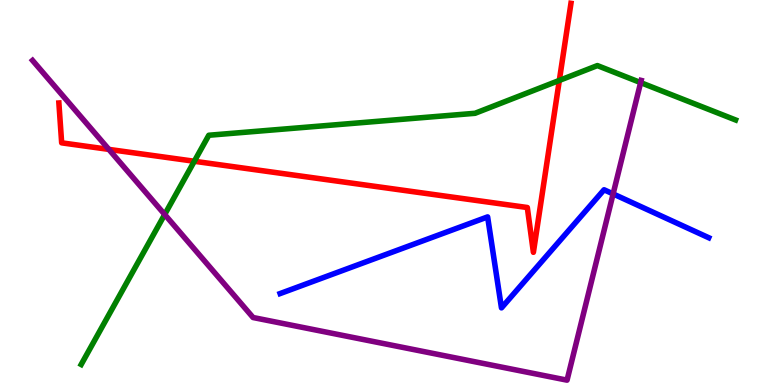[{'lines': ['blue', 'red'], 'intersections': []}, {'lines': ['green', 'red'], 'intersections': [{'x': 2.51, 'y': 5.81}, {'x': 7.22, 'y': 7.91}]}, {'lines': ['purple', 'red'], 'intersections': [{'x': 1.4, 'y': 6.12}]}, {'lines': ['blue', 'green'], 'intersections': []}, {'lines': ['blue', 'purple'], 'intersections': [{'x': 7.91, 'y': 4.96}]}, {'lines': ['green', 'purple'], 'intersections': [{'x': 2.13, 'y': 4.43}, {'x': 8.27, 'y': 7.85}]}]